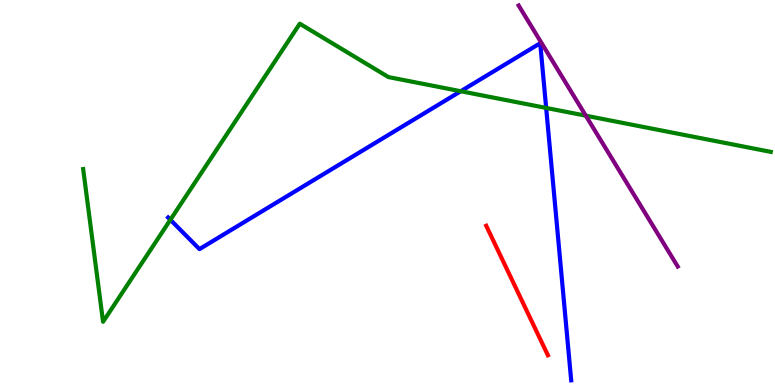[{'lines': ['blue', 'red'], 'intersections': []}, {'lines': ['green', 'red'], 'intersections': []}, {'lines': ['purple', 'red'], 'intersections': []}, {'lines': ['blue', 'green'], 'intersections': [{'x': 2.2, 'y': 4.29}, {'x': 5.95, 'y': 7.63}, {'x': 7.05, 'y': 7.2}]}, {'lines': ['blue', 'purple'], 'intersections': []}, {'lines': ['green', 'purple'], 'intersections': [{'x': 7.56, 'y': 7.0}]}]